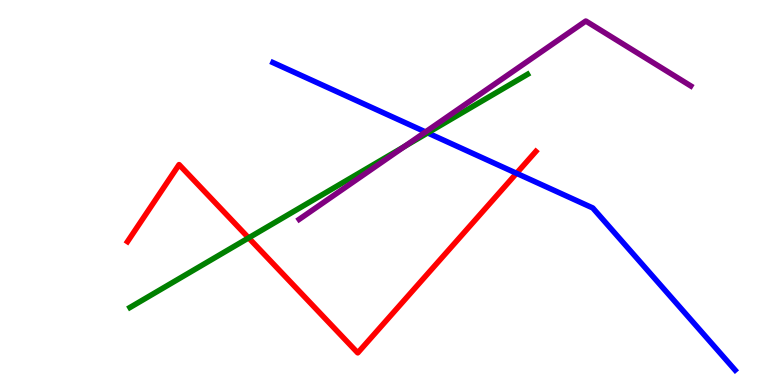[{'lines': ['blue', 'red'], 'intersections': [{'x': 6.66, 'y': 5.5}]}, {'lines': ['green', 'red'], 'intersections': [{'x': 3.21, 'y': 3.82}]}, {'lines': ['purple', 'red'], 'intersections': []}, {'lines': ['blue', 'green'], 'intersections': [{'x': 5.52, 'y': 6.55}]}, {'lines': ['blue', 'purple'], 'intersections': [{'x': 5.49, 'y': 6.57}]}, {'lines': ['green', 'purple'], 'intersections': [{'x': 5.22, 'y': 6.2}]}]